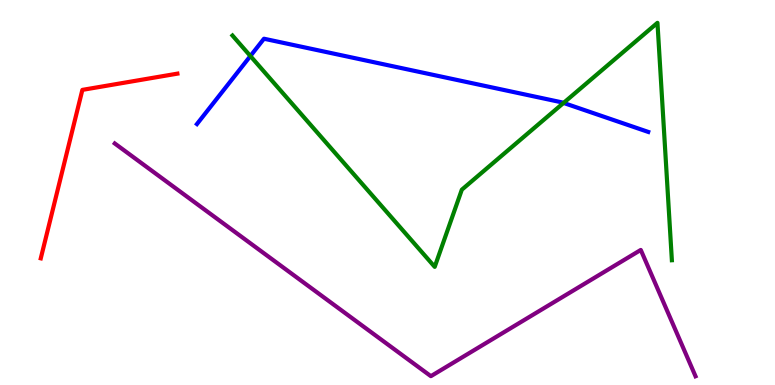[{'lines': ['blue', 'red'], 'intersections': []}, {'lines': ['green', 'red'], 'intersections': []}, {'lines': ['purple', 'red'], 'intersections': []}, {'lines': ['blue', 'green'], 'intersections': [{'x': 3.23, 'y': 8.54}, {'x': 7.27, 'y': 7.33}]}, {'lines': ['blue', 'purple'], 'intersections': []}, {'lines': ['green', 'purple'], 'intersections': []}]